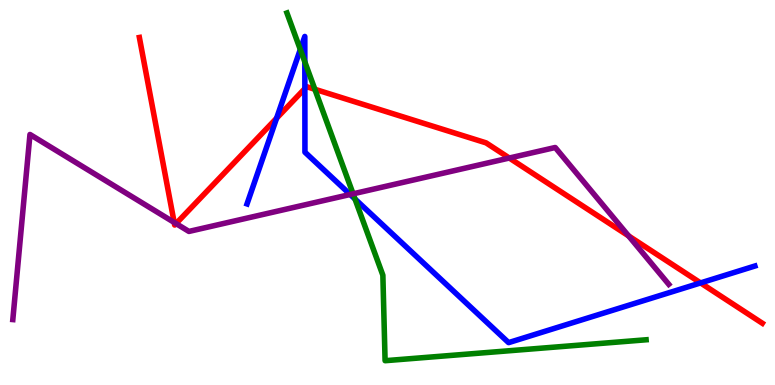[{'lines': ['blue', 'red'], 'intersections': [{'x': 3.57, 'y': 6.93}, {'x': 3.93, 'y': 7.7}, {'x': 9.04, 'y': 2.65}]}, {'lines': ['green', 'red'], 'intersections': [{'x': 4.06, 'y': 7.68}]}, {'lines': ['purple', 'red'], 'intersections': [{'x': 2.25, 'y': 4.22}, {'x': 2.27, 'y': 4.19}, {'x': 6.57, 'y': 5.9}, {'x': 8.11, 'y': 3.87}]}, {'lines': ['blue', 'green'], 'intersections': [{'x': 3.87, 'y': 8.71}, {'x': 3.93, 'y': 8.39}, {'x': 4.58, 'y': 4.83}]}, {'lines': ['blue', 'purple'], 'intersections': [{'x': 4.52, 'y': 4.95}]}, {'lines': ['green', 'purple'], 'intersections': [{'x': 4.56, 'y': 4.97}]}]